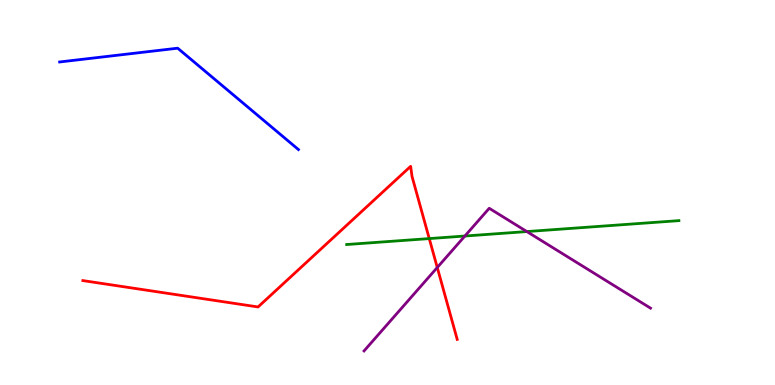[{'lines': ['blue', 'red'], 'intersections': []}, {'lines': ['green', 'red'], 'intersections': [{'x': 5.54, 'y': 3.8}]}, {'lines': ['purple', 'red'], 'intersections': [{'x': 5.64, 'y': 3.05}]}, {'lines': ['blue', 'green'], 'intersections': []}, {'lines': ['blue', 'purple'], 'intersections': []}, {'lines': ['green', 'purple'], 'intersections': [{'x': 6.0, 'y': 3.87}, {'x': 6.8, 'y': 3.99}]}]